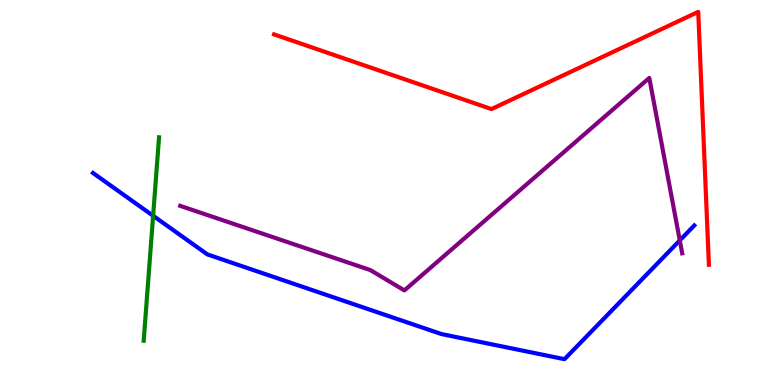[{'lines': ['blue', 'red'], 'intersections': []}, {'lines': ['green', 'red'], 'intersections': []}, {'lines': ['purple', 'red'], 'intersections': []}, {'lines': ['blue', 'green'], 'intersections': [{'x': 1.98, 'y': 4.4}]}, {'lines': ['blue', 'purple'], 'intersections': [{'x': 8.77, 'y': 3.76}]}, {'lines': ['green', 'purple'], 'intersections': []}]